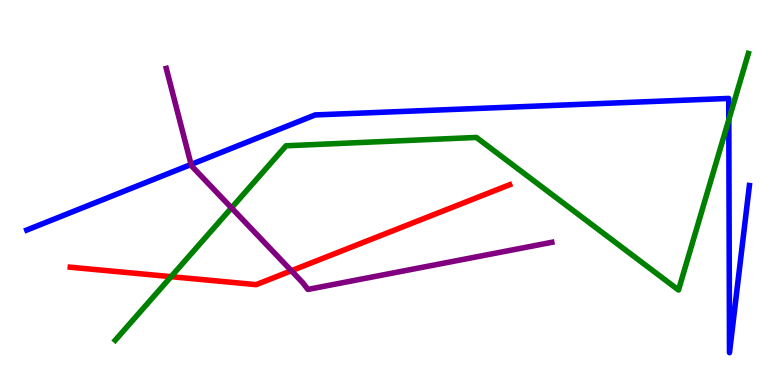[{'lines': ['blue', 'red'], 'intersections': []}, {'lines': ['green', 'red'], 'intersections': [{'x': 2.21, 'y': 2.81}]}, {'lines': ['purple', 'red'], 'intersections': [{'x': 3.76, 'y': 2.97}]}, {'lines': ['blue', 'green'], 'intersections': [{'x': 9.4, 'y': 6.89}]}, {'lines': ['blue', 'purple'], 'intersections': [{'x': 2.47, 'y': 5.73}]}, {'lines': ['green', 'purple'], 'intersections': [{'x': 2.99, 'y': 4.6}]}]